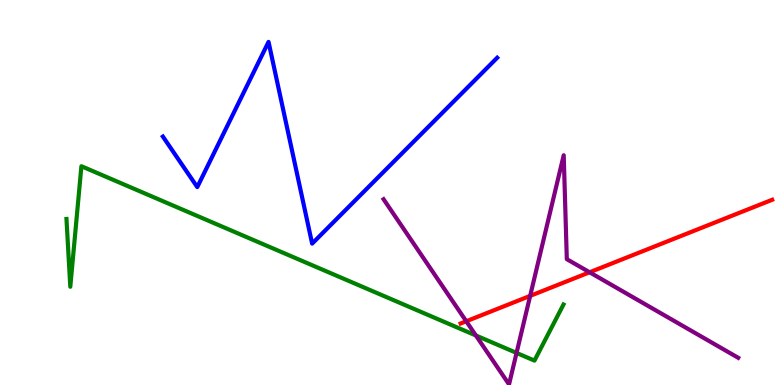[{'lines': ['blue', 'red'], 'intersections': []}, {'lines': ['green', 'red'], 'intersections': []}, {'lines': ['purple', 'red'], 'intersections': [{'x': 6.02, 'y': 1.66}, {'x': 6.84, 'y': 2.31}, {'x': 7.61, 'y': 2.93}]}, {'lines': ['blue', 'green'], 'intersections': []}, {'lines': ['blue', 'purple'], 'intersections': []}, {'lines': ['green', 'purple'], 'intersections': [{'x': 6.14, 'y': 1.29}, {'x': 6.67, 'y': 0.833}]}]